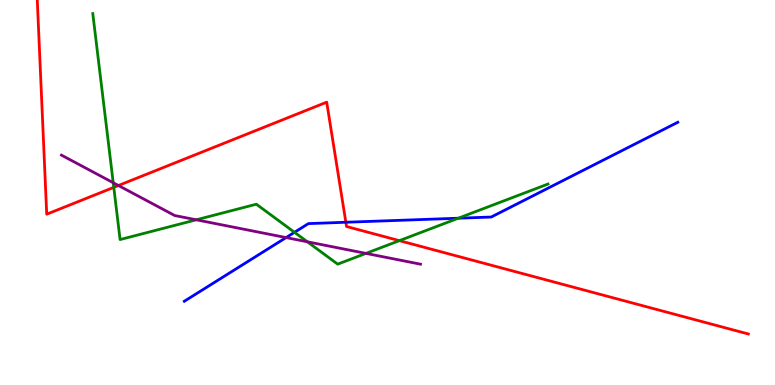[{'lines': ['blue', 'red'], 'intersections': [{'x': 4.46, 'y': 4.23}]}, {'lines': ['green', 'red'], 'intersections': [{'x': 1.47, 'y': 5.13}, {'x': 5.15, 'y': 3.75}]}, {'lines': ['purple', 'red'], 'intersections': [{'x': 1.53, 'y': 5.18}]}, {'lines': ['blue', 'green'], 'intersections': [{'x': 3.8, 'y': 3.97}, {'x': 5.91, 'y': 4.33}]}, {'lines': ['blue', 'purple'], 'intersections': [{'x': 3.69, 'y': 3.83}]}, {'lines': ['green', 'purple'], 'intersections': [{'x': 1.46, 'y': 5.25}, {'x': 2.53, 'y': 4.29}, {'x': 3.97, 'y': 3.72}, {'x': 4.72, 'y': 3.42}]}]